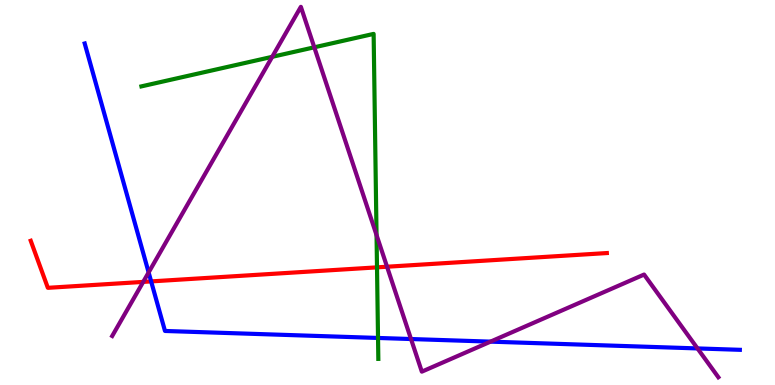[{'lines': ['blue', 'red'], 'intersections': [{'x': 1.95, 'y': 2.69}]}, {'lines': ['green', 'red'], 'intersections': [{'x': 4.86, 'y': 3.06}]}, {'lines': ['purple', 'red'], 'intersections': [{'x': 1.85, 'y': 2.68}, {'x': 4.99, 'y': 3.07}]}, {'lines': ['blue', 'green'], 'intersections': [{'x': 4.88, 'y': 1.22}]}, {'lines': ['blue', 'purple'], 'intersections': [{'x': 1.92, 'y': 2.92}, {'x': 5.3, 'y': 1.19}, {'x': 6.33, 'y': 1.13}, {'x': 9.0, 'y': 0.95}]}, {'lines': ['green', 'purple'], 'intersections': [{'x': 3.51, 'y': 8.52}, {'x': 4.06, 'y': 8.77}, {'x': 4.86, 'y': 3.89}]}]